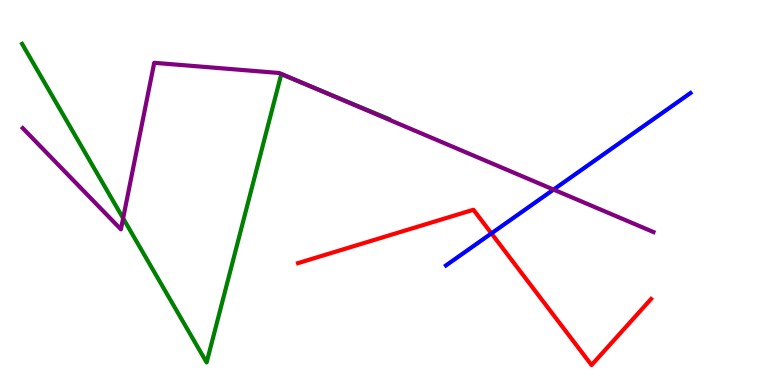[{'lines': ['blue', 'red'], 'intersections': [{'x': 6.34, 'y': 3.94}]}, {'lines': ['green', 'red'], 'intersections': []}, {'lines': ['purple', 'red'], 'intersections': []}, {'lines': ['blue', 'green'], 'intersections': []}, {'lines': ['blue', 'purple'], 'intersections': [{'x': 7.14, 'y': 5.08}]}, {'lines': ['green', 'purple'], 'intersections': [{'x': 1.59, 'y': 4.33}, {'x': 4.04, 'y': 7.73}]}]